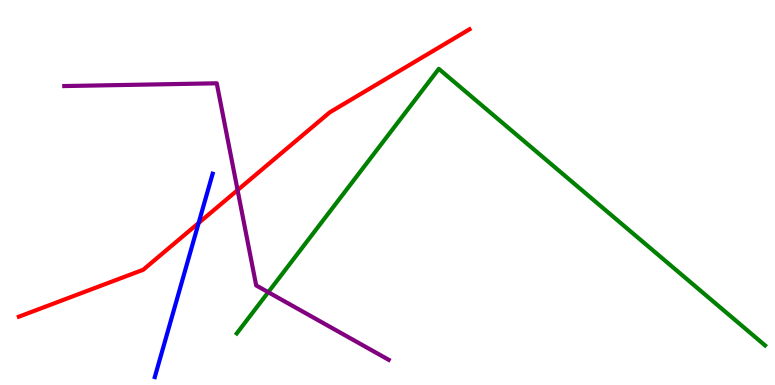[{'lines': ['blue', 'red'], 'intersections': [{'x': 2.56, 'y': 4.21}]}, {'lines': ['green', 'red'], 'intersections': []}, {'lines': ['purple', 'red'], 'intersections': [{'x': 3.07, 'y': 5.06}]}, {'lines': ['blue', 'green'], 'intersections': []}, {'lines': ['blue', 'purple'], 'intersections': []}, {'lines': ['green', 'purple'], 'intersections': [{'x': 3.46, 'y': 2.41}]}]